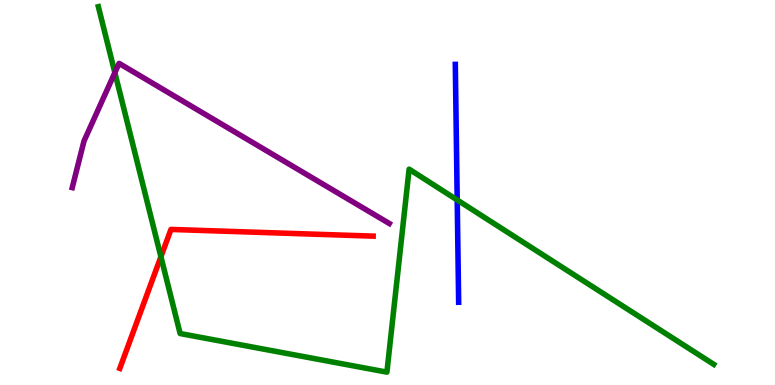[{'lines': ['blue', 'red'], 'intersections': []}, {'lines': ['green', 'red'], 'intersections': [{'x': 2.08, 'y': 3.33}]}, {'lines': ['purple', 'red'], 'intersections': []}, {'lines': ['blue', 'green'], 'intersections': [{'x': 5.9, 'y': 4.81}]}, {'lines': ['blue', 'purple'], 'intersections': []}, {'lines': ['green', 'purple'], 'intersections': [{'x': 1.48, 'y': 8.11}]}]